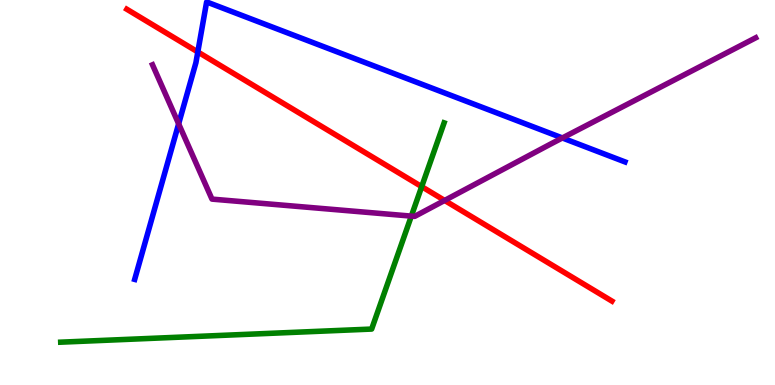[{'lines': ['blue', 'red'], 'intersections': [{'x': 2.55, 'y': 8.65}]}, {'lines': ['green', 'red'], 'intersections': [{'x': 5.44, 'y': 5.15}]}, {'lines': ['purple', 'red'], 'intersections': [{'x': 5.74, 'y': 4.79}]}, {'lines': ['blue', 'green'], 'intersections': []}, {'lines': ['blue', 'purple'], 'intersections': [{'x': 2.31, 'y': 6.78}, {'x': 7.26, 'y': 6.42}]}, {'lines': ['green', 'purple'], 'intersections': [{'x': 5.31, 'y': 4.39}]}]